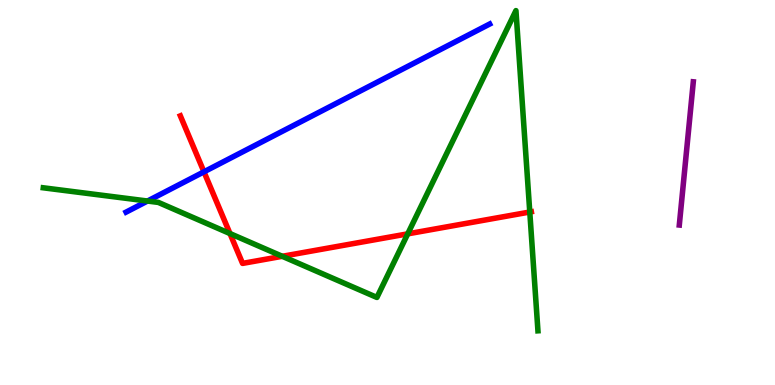[{'lines': ['blue', 'red'], 'intersections': [{'x': 2.63, 'y': 5.54}]}, {'lines': ['green', 'red'], 'intersections': [{'x': 2.97, 'y': 3.93}, {'x': 3.64, 'y': 3.34}, {'x': 5.26, 'y': 3.93}, {'x': 6.84, 'y': 4.49}]}, {'lines': ['purple', 'red'], 'intersections': []}, {'lines': ['blue', 'green'], 'intersections': [{'x': 1.9, 'y': 4.78}]}, {'lines': ['blue', 'purple'], 'intersections': []}, {'lines': ['green', 'purple'], 'intersections': []}]